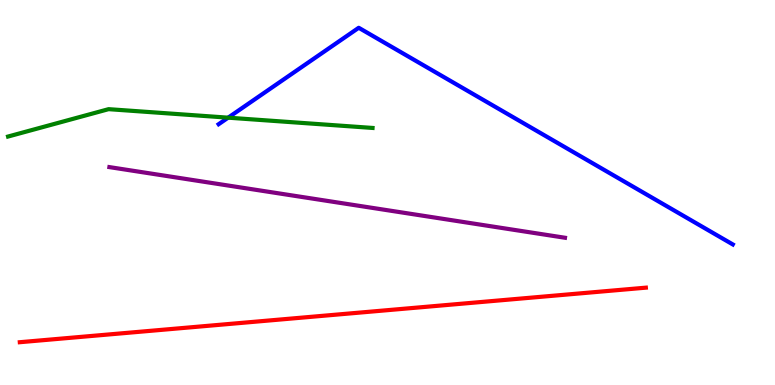[{'lines': ['blue', 'red'], 'intersections': []}, {'lines': ['green', 'red'], 'intersections': []}, {'lines': ['purple', 'red'], 'intersections': []}, {'lines': ['blue', 'green'], 'intersections': [{'x': 2.94, 'y': 6.94}]}, {'lines': ['blue', 'purple'], 'intersections': []}, {'lines': ['green', 'purple'], 'intersections': []}]